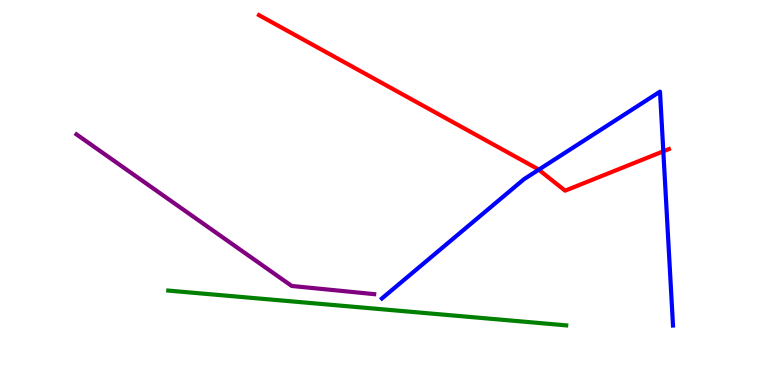[{'lines': ['blue', 'red'], 'intersections': [{'x': 6.95, 'y': 5.59}, {'x': 8.56, 'y': 6.07}]}, {'lines': ['green', 'red'], 'intersections': []}, {'lines': ['purple', 'red'], 'intersections': []}, {'lines': ['blue', 'green'], 'intersections': []}, {'lines': ['blue', 'purple'], 'intersections': []}, {'lines': ['green', 'purple'], 'intersections': []}]